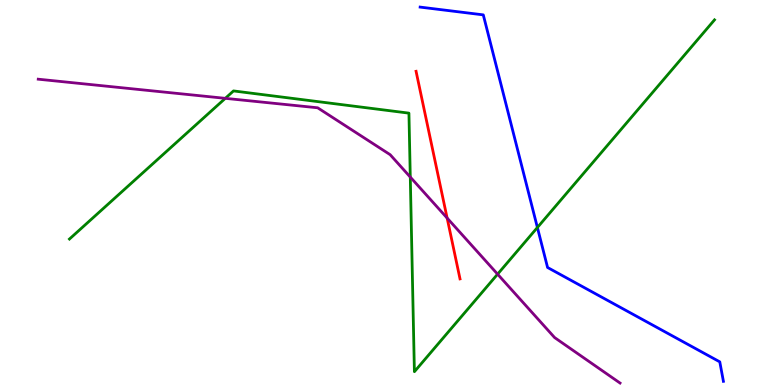[{'lines': ['blue', 'red'], 'intersections': []}, {'lines': ['green', 'red'], 'intersections': []}, {'lines': ['purple', 'red'], 'intersections': [{'x': 5.77, 'y': 4.34}]}, {'lines': ['blue', 'green'], 'intersections': [{'x': 6.93, 'y': 4.09}]}, {'lines': ['blue', 'purple'], 'intersections': []}, {'lines': ['green', 'purple'], 'intersections': [{'x': 2.91, 'y': 7.45}, {'x': 5.29, 'y': 5.4}, {'x': 6.42, 'y': 2.88}]}]